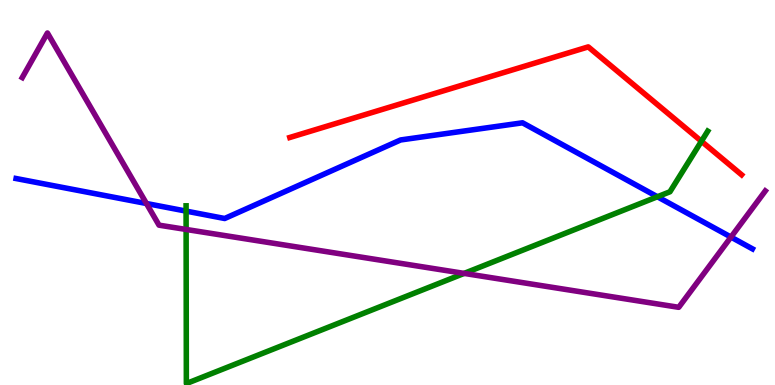[{'lines': ['blue', 'red'], 'intersections': []}, {'lines': ['green', 'red'], 'intersections': [{'x': 9.05, 'y': 6.33}]}, {'lines': ['purple', 'red'], 'intersections': []}, {'lines': ['blue', 'green'], 'intersections': [{'x': 2.4, 'y': 4.52}, {'x': 8.48, 'y': 4.89}]}, {'lines': ['blue', 'purple'], 'intersections': [{'x': 1.89, 'y': 4.71}, {'x': 9.43, 'y': 3.84}]}, {'lines': ['green', 'purple'], 'intersections': [{'x': 2.4, 'y': 4.04}, {'x': 5.99, 'y': 2.9}]}]